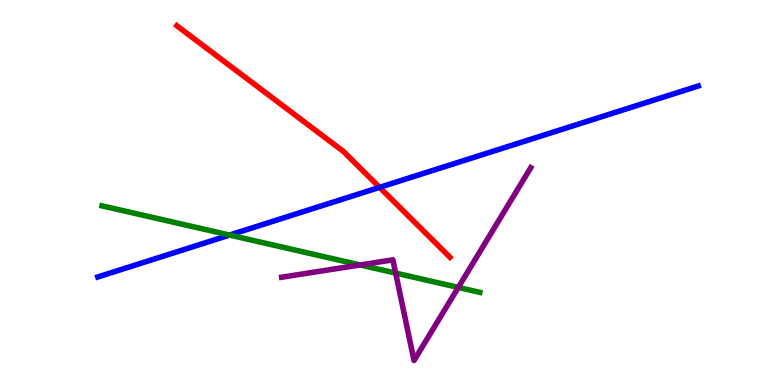[{'lines': ['blue', 'red'], 'intersections': [{'x': 4.9, 'y': 5.13}]}, {'lines': ['green', 'red'], 'intersections': []}, {'lines': ['purple', 'red'], 'intersections': []}, {'lines': ['blue', 'green'], 'intersections': [{'x': 2.96, 'y': 3.89}]}, {'lines': ['blue', 'purple'], 'intersections': []}, {'lines': ['green', 'purple'], 'intersections': [{'x': 4.65, 'y': 3.12}, {'x': 5.11, 'y': 2.91}, {'x': 5.91, 'y': 2.53}]}]